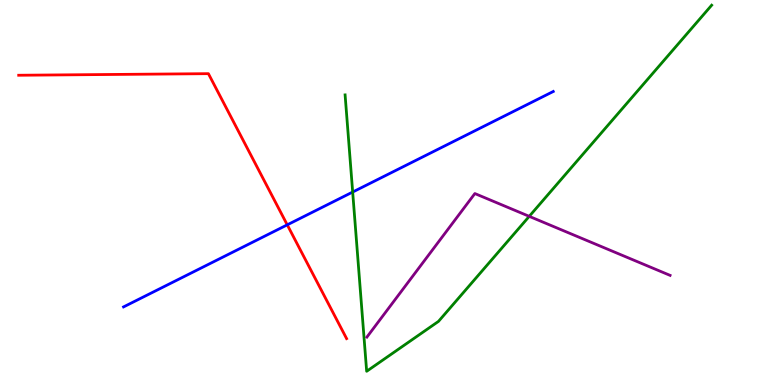[{'lines': ['blue', 'red'], 'intersections': [{'x': 3.71, 'y': 4.16}]}, {'lines': ['green', 'red'], 'intersections': []}, {'lines': ['purple', 'red'], 'intersections': []}, {'lines': ['blue', 'green'], 'intersections': [{'x': 4.55, 'y': 5.01}]}, {'lines': ['blue', 'purple'], 'intersections': []}, {'lines': ['green', 'purple'], 'intersections': [{'x': 6.83, 'y': 4.38}]}]